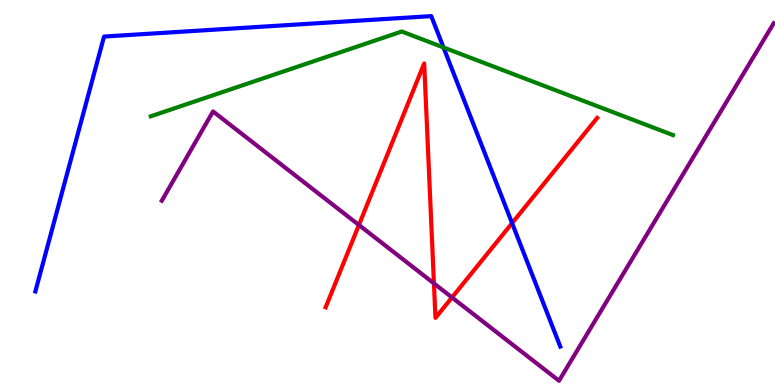[{'lines': ['blue', 'red'], 'intersections': [{'x': 6.61, 'y': 4.2}]}, {'lines': ['green', 'red'], 'intersections': []}, {'lines': ['purple', 'red'], 'intersections': [{'x': 4.63, 'y': 4.16}, {'x': 5.6, 'y': 2.64}, {'x': 5.83, 'y': 2.27}]}, {'lines': ['blue', 'green'], 'intersections': [{'x': 5.72, 'y': 8.77}]}, {'lines': ['blue', 'purple'], 'intersections': []}, {'lines': ['green', 'purple'], 'intersections': []}]